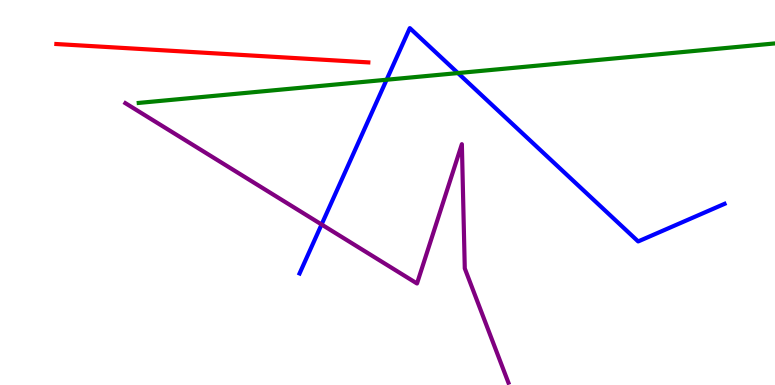[{'lines': ['blue', 'red'], 'intersections': []}, {'lines': ['green', 'red'], 'intersections': []}, {'lines': ['purple', 'red'], 'intersections': []}, {'lines': ['blue', 'green'], 'intersections': [{'x': 4.99, 'y': 7.93}, {'x': 5.91, 'y': 8.1}]}, {'lines': ['blue', 'purple'], 'intersections': [{'x': 4.15, 'y': 4.17}]}, {'lines': ['green', 'purple'], 'intersections': []}]